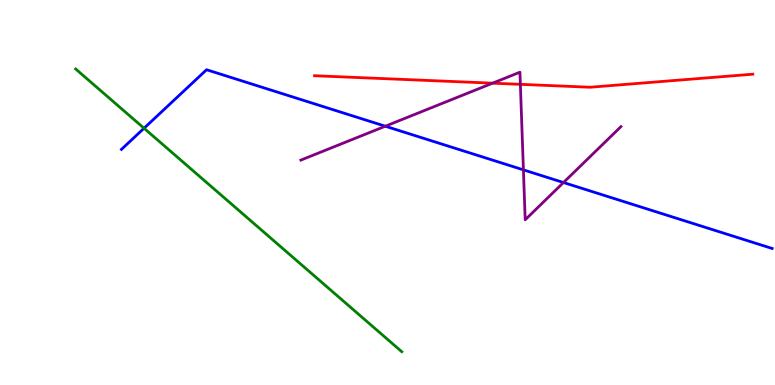[{'lines': ['blue', 'red'], 'intersections': []}, {'lines': ['green', 'red'], 'intersections': []}, {'lines': ['purple', 'red'], 'intersections': [{'x': 6.36, 'y': 7.84}, {'x': 6.71, 'y': 7.81}]}, {'lines': ['blue', 'green'], 'intersections': [{'x': 1.86, 'y': 6.67}]}, {'lines': ['blue', 'purple'], 'intersections': [{'x': 4.97, 'y': 6.72}, {'x': 6.75, 'y': 5.59}, {'x': 7.27, 'y': 5.26}]}, {'lines': ['green', 'purple'], 'intersections': []}]